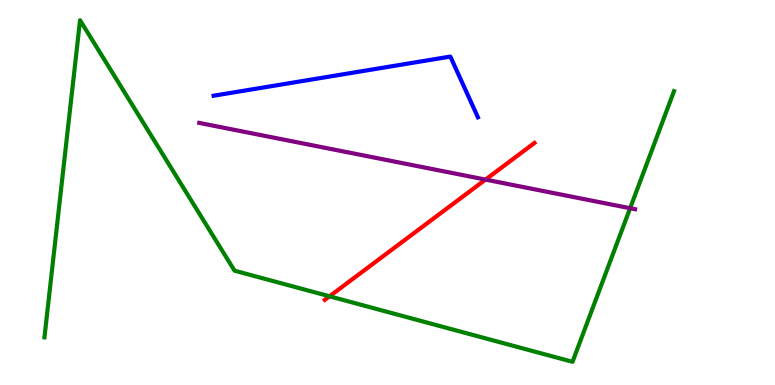[{'lines': ['blue', 'red'], 'intersections': []}, {'lines': ['green', 'red'], 'intersections': [{'x': 4.25, 'y': 2.3}]}, {'lines': ['purple', 'red'], 'intersections': [{'x': 6.26, 'y': 5.34}]}, {'lines': ['blue', 'green'], 'intersections': []}, {'lines': ['blue', 'purple'], 'intersections': []}, {'lines': ['green', 'purple'], 'intersections': [{'x': 8.13, 'y': 4.59}]}]